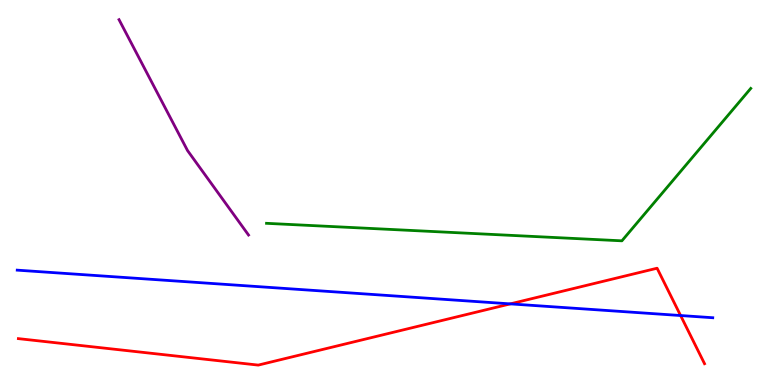[{'lines': ['blue', 'red'], 'intersections': [{'x': 6.58, 'y': 2.11}, {'x': 8.78, 'y': 1.8}]}, {'lines': ['green', 'red'], 'intersections': []}, {'lines': ['purple', 'red'], 'intersections': []}, {'lines': ['blue', 'green'], 'intersections': []}, {'lines': ['blue', 'purple'], 'intersections': []}, {'lines': ['green', 'purple'], 'intersections': []}]